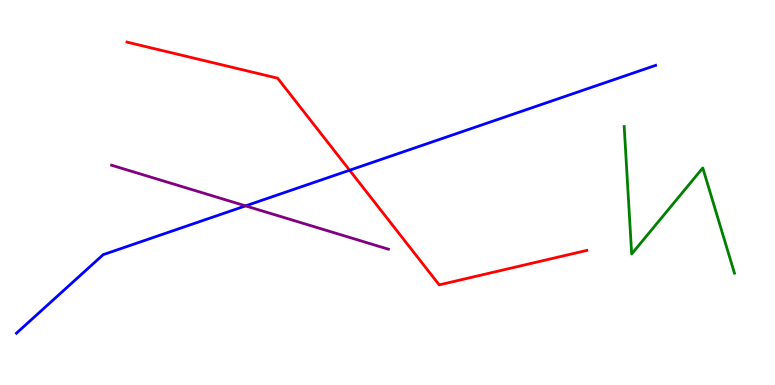[{'lines': ['blue', 'red'], 'intersections': [{'x': 4.51, 'y': 5.58}]}, {'lines': ['green', 'red'], 'intersections': []}, {'lines': ['purple', 'red'], 'intersections': []}, {'lines': ['blue', 'green'], 'intersections': []}, {'lines': ['blue', 'purple'], 'intersections': [{'x': 3.17, 'y': 4.65}]}, {'lines': ['green', 'purple'], 'intersections': []}]